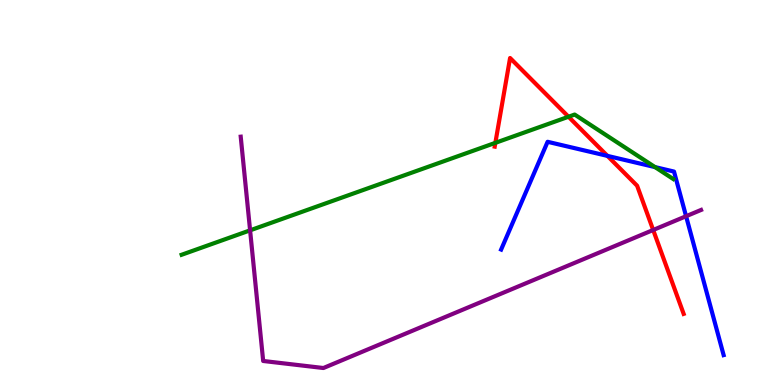[{'lines': ['blue', 'red'], 'intersections': [{'x': 7.84, 'y': 5.95}]}, {'lines': ['green', 'red'], 'intersections': [{'x': 6.39, 'y': 6.29}, {'x': 7.34, 'y': 6.97}]}, {'lines': ['purple', 'red'], 'intersections': [{'x': 8.43, 'y': 4.03}]}, {'lines': ['blue', 'green'], 'intersections': [{'x': 8.45, 'y': 5.66}]}, {'lines': ['blue', 'purple'], 'intersections': [{'x': 8.85, 'y': 4.38}]}, {'lines': ['green', 'purple'], 'intersections': [{'x': 3.23, 'y': 4.02}]}]